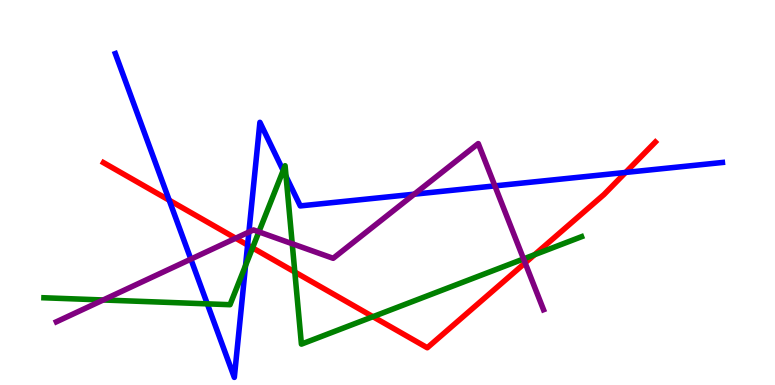[{'lines': ['blue', 'red'], 'intersections': [{'x': 2.18, 'y': 4.8}, {'x': 3.19, 'y': 3.64}, {'x': 8.07, 'y': 5.52}]}, {'lines': ['green', 'red'], 'intersections': [{'x': 3.26, 'y': 3.56}, {'x': 3.8, 'y': 2.93}, {'x': 4.81, 'y': 1.77}, {'x': 6.9, 'y': 3.38}]}, {'lines': ['purple', 'red'], 'intersections': [{'x': 3.04, 'y': 3.81}, {'x': 6.78, 'y': 3.17}]}, {'lines': ['blue', 'green'], 'intersections': [{'x': 2.67, 'y': 2.11}, {'x': 3.17, 'y': 3.1}, {'x': 3.65, 'y': 5.57}, {'x': 3.69, 'y': 5.42}]}, {'lines': ['blue', 'purple'], 'intersections': [{'x': 2.46, 'y': 3.27}, {'x': 3.21, 'y': 3.97}, {'x': 5.35, 'y': 4.96}, {'x': 6.39, 'y': 5.17}]}, {'lines': ['green', 'purple'], 'intersections': [{'x': 1.33, 'y': 2.21}, {'x': 3.34, 'y': 3.98}, {'x': 3.77, 'y': 3.67}, {'x': 6.76, 'y': 3.27}]}]